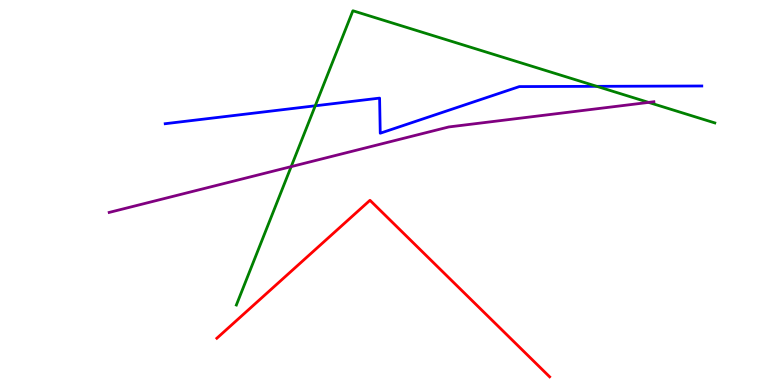[{'lines': ['blue', 'red'], 'intersections': []}, {'lines': ['green', 'red'], 'intersections': []}, {'lines': ['purple', 'red'], 'intersections': []}, {'lines': ['blue', 'green'], 'intersections': [{'x': 4.07, 'y': 7.25}, {'x': 7.7, 'y': 7.76}]}, {'lines': ['blue', 'purple'], 'intersections': []}, {'lines': ['green', 'purple'], 'intersections': [{'x': 3.76, 'y': 5.67}, {'x': 8.37, 'y': 7.34}]}]